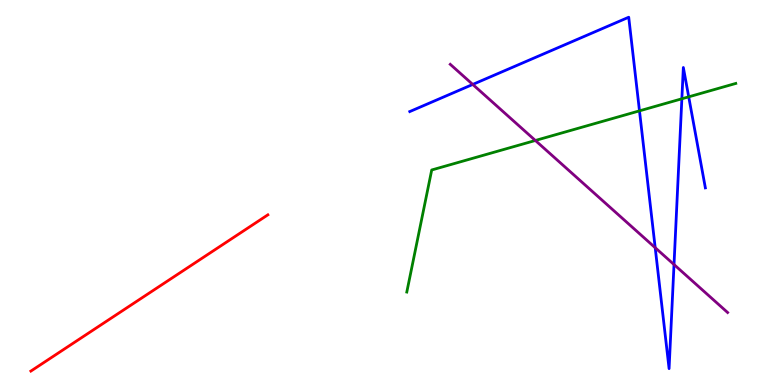[{'lines': ['blue', 'red'], 'intersections': []}, {'lines': ['green', 'red'], 'intersections': []}, {'lines': ['purple', 'red'], 'intersections': []}, {'lines': ['blue', 'green'], 'intersections': [{'x': 8.25, 'y': 7.12}, {'x': 8.8, 'y': 7.43}, {'x': 8.89, 'y': 7.48}]}, {'lines': ['blue', 'purple'], 'intersections': [{'x': 6.1, 'y': 7.81}, {'x': 8.45, 'y': 3.57}, {'x': 8.7, 'y': 3.13}]}, {'lines': ['green', 'purple'], 'intersections': [{'x': 6.91, 'y': 6.35}]}]